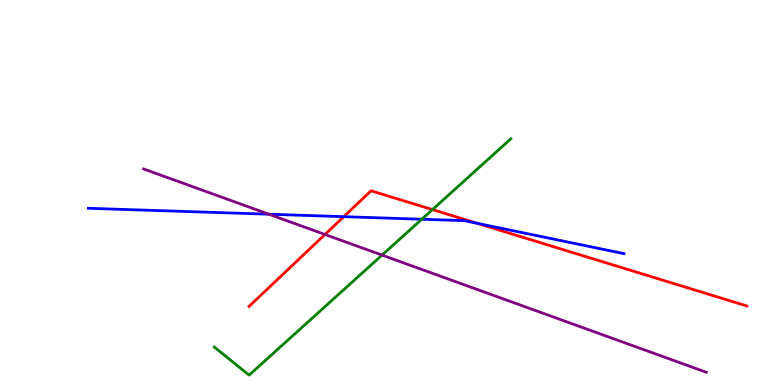[{'lines': ['blue', 'red'], 'intersections': [{'x': 4.44, 'y': 4.37}, {'x': 6.16, 'y': 4.2}]}, {'lines': ['green', 'red'], 'intersections': [{'x': 5.58, 'y': 4.56}]}, {'lines': ['purple', 'red'], 'intersections': [{'x': 4.19, 'y': 3.91}]}, {'lines': ['blue', 'green'], 'intersections': [{'x': 5.44, 'y': 4.31}]}, {'lines': ['blue', 'purple'], 'intersections': [{'x': 3.47, 'y': 4.44}]}, {'lines': ['green', 'purple'], 'intersections': [{'x': 4.93, 'y': 3.37}]}]